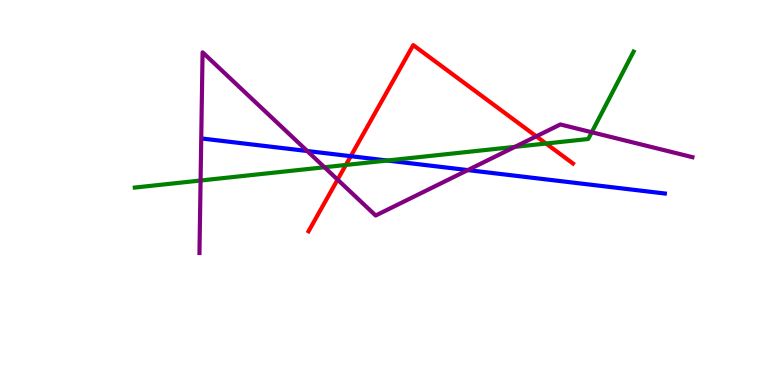[{'lines': ['blue', 'red'], 'intersections': [{'x': 4.53, 'y': 5.94}]}, {'lines': ['green', 'red'], 'intersections': [{'x': 4.46, 'y': 5.72}, {'x': 7.05, 'y': 6.27}]}, {'lines': ['purple', 'red'], 'intersections': [{'x': 4.36, 'y': 5.33}, {'x': 6.92, 'y': 6.46}]}, {'lines': ['blue', 'green'], 'intersections': [{'x': 5.0, 'y': 5.83}]}, {'lines': ['blue', 'purple'], 'intersections': [{'x': 3.96, 'y': 6.08}, {'x': 6.04, 'y': 5.58}]}, {'lines': ['green', 'purple'], 'intersections': [{'x': 2.59, 'y': 5.31}, {'x': 4.19, 'y': 5.66}, {'x': 6.64, 'y': 6.19}, {'x': 7.64, 'y': 6.57}]}]